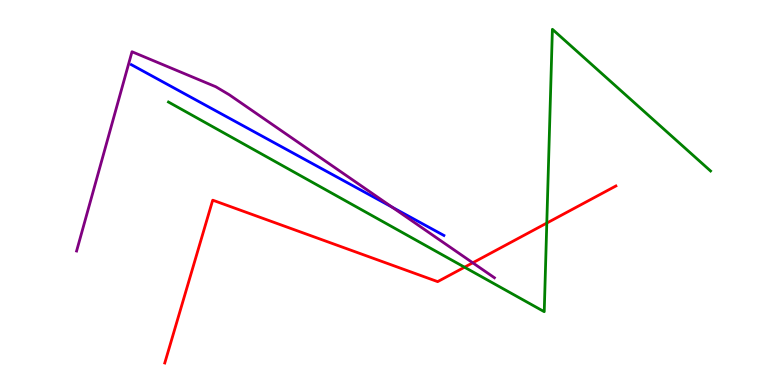[{'lines': ['blue', 'red'], 'intersections': []}, {'lines': ['green', 'red'], 'intersections': [{'x': 5.99, 'y': 3.06}, {'x': 7.06, 'y': 4.21}]}, {'lines': ['purple', 'red'], 'intersections': [{'x': 6.1, 'y': 3.17}]}, {'lines': ['blue', 'green'], 'intersections': []}, {'lines': ['blue', 'purple'], 'intersections': [{'x': 5.06, 'y': 4.62}]}, {'lines': ['green', 'purple'], 'intersections': []}]